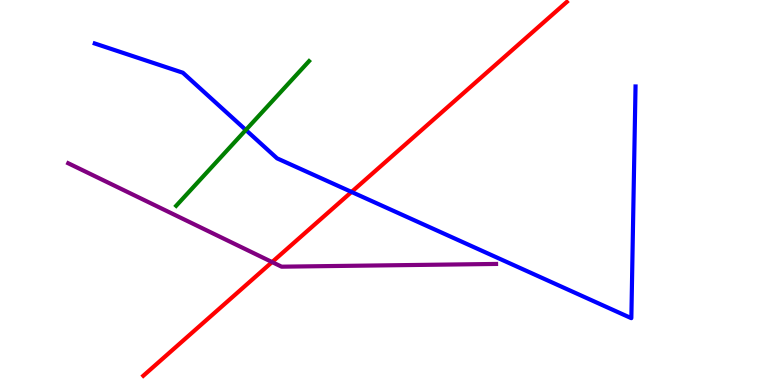[{'lines': ['blue', 'red'], 'intersections': [{'x': 4.54, 'y': 5.01}]}, {'lines': ['green', 'red'], 'intersections': []}, {'lines': ['purple', 'red'], 'intersections': [{'x': 3.51, 'y': 3.19}]}, {'lines': ['blue', 'green'], 'intersections': [{'x': 3.17, 'y': 6.62}]}, {'lines': ['blue', 'purple'], 'intersections': []}, {'lines': ['green', 'purple'], 'intersections': []}]